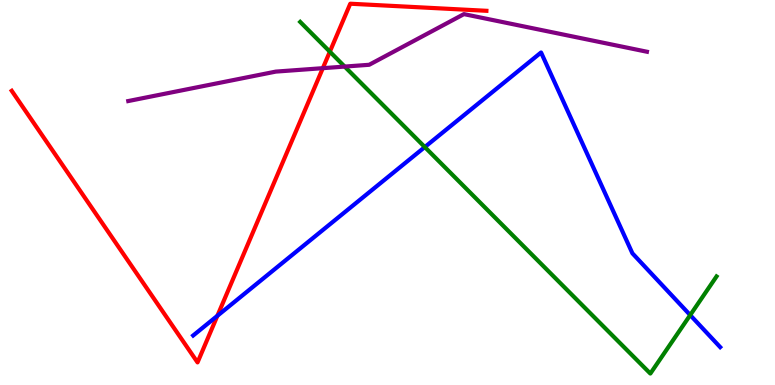[{'lines': ['blue', 'red'], 'intersections': [{'x': 2.81, 'y': 1.8}]}, {'lines': ['green', 'red'], 'intersections': [{'x': 4.26, 'y': 8.66}]}, {'lines': ['purple', 'red'], 'intersections': [{'x': 4.17, 'y': 8.23}]}, {'lines': ['blue', 'green'], 'intersections': [{'x': 5.48, 'y': 6.18}, {'x': 8.91, 'y': 1.82}]}, {'lines': ['blue', 'purple'], 'intersections': []}, {'lines': ['green', 'purple'], 'intersections': [{'x': 4.45, 'y': 8.27}]}]